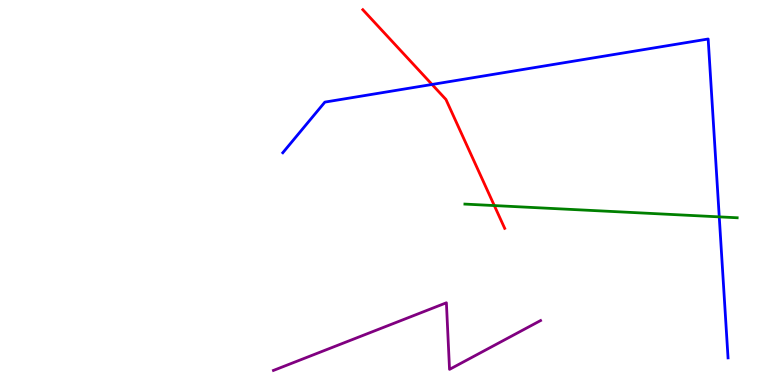[{'lines': ['blue', 'red'], 'intersections': [{'x': 5.57, 'y': 7.81}]}, {'lines': ['green', 'red'], 'intersections': [{'x': 6.38, 'y': 4.66}]}, {'lines': ['purple', 'red'], 'intersections': []}, {'lines': ['blue', 'green'], 'intersections': [{'x': 9.28, 'y': 4.37}]}, {'lines': ['blue', 'purple'], 'intersections': []}, {'lines': ['green', 'purple'], 'intersections': []}]